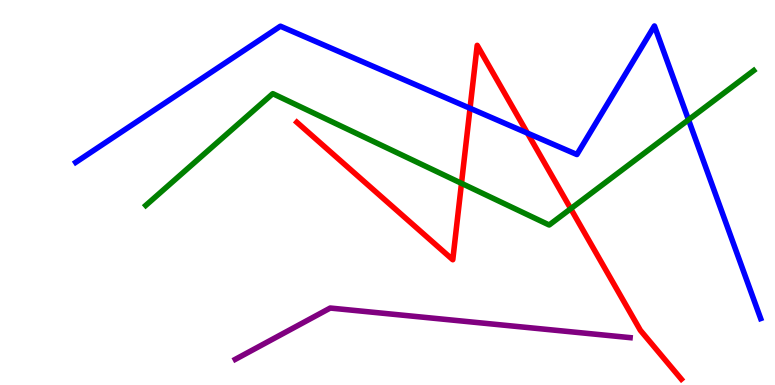[{'lines': ['blue', 'red'], 'intersections': [{'x': 6.06, 'y': 7.19}, {'x': 6.81, 'y': 6.54}]}, {'lines': ['green', 'red'], 'intersections': [{'x': 5.95, 'y': 5.24}, {'x': 7.36, 'y': 4.58}]}, {'lines': ['purple', 'red'], 'intersections': []}, {'lines': ['blue', 'green'], 'intersections': [{'x': 8.88, 'y': 6.89}]}, {'lines': ['blue', 'purple'], 'intersections': []}, {'lines': ['green', 'purple'], 'intersections': []}]